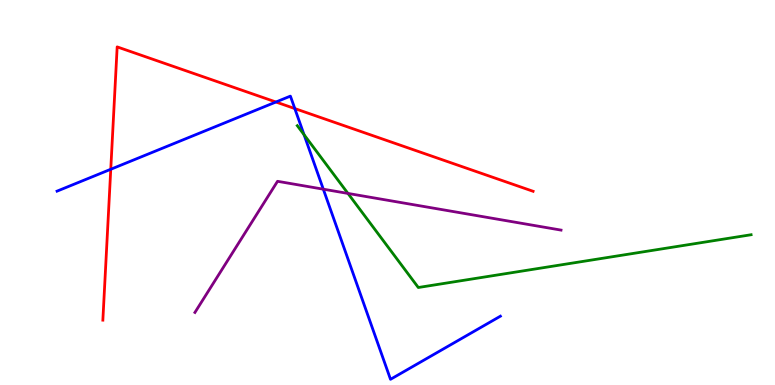[{'lines': ['blue', 'red'], 'intersections': [{'x': 1.43, 'y': 5.6}, {'x': 3.56, 'y': 7.35}, {'x': 3.8, 'y': 7.18}]}, {'lines': ['green', 'red'], 'intersections': []}, {'lines': ['purple', 'red'], 'intersections': []}, {'lines': ['blue', 'green'], 'intersections': [{'x': 3.92, 'y': 6.5}]}, {'lines': ['blue', 'purple'], 'intersections': [{'x': 4.17, 'y': 5.09}]}, {'lines': ['green', 'purple'], 'intersections': [{'x': 4.49, 'y': 4.98}]}]